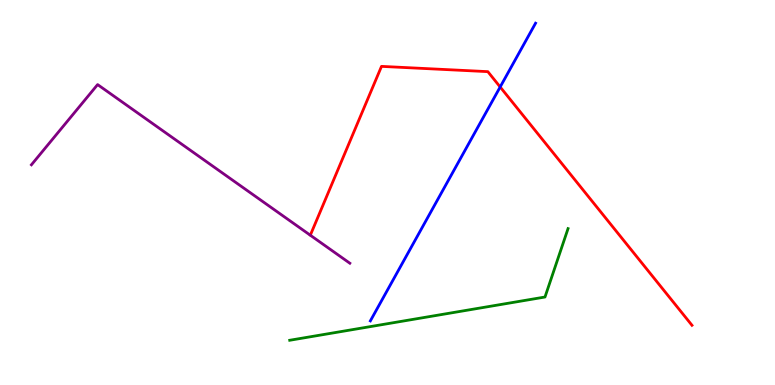[{'lines': ['blue', 'red'], 'intersections': [{'x': 6.45, 'y': 7.74}]}, {'lines': ['green', 'red'], 'intersections': []}, {'lines': ['purple', 'red'], 'intersections': []}, {'lines': ['blue', 'green'], 'intersections': []}, {'lines': ['blue', 'purple'], 'intersections': []}, {'lines': ['green', 'purple'], 'intersections': []}]